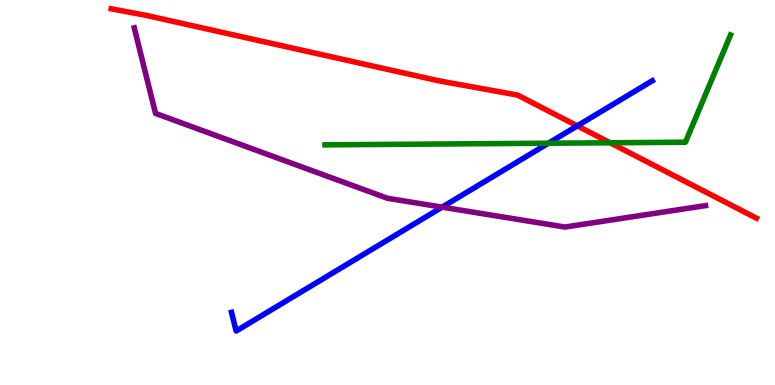[{'lines': ['blue', 'red'], 'intersections': [{'x': 7.45, 'y': 6.73}]}, {'lines': ['green', 'red'], 'intersections': [{'x': 7.87, 'y': 6.29}]}, {'lines': ['purple', 'red'], 'intersections': []}, {'lines': ['blue', 'green'], 'intersections': [{'x': 7.08, 'y': 6.28}]}, {'lines': ['blue', 'purple'], 'intersections': [{'x': 5.7, 'y': 4.62}]}, {'lines': ['green', 'purple'], 'intersections': []}]